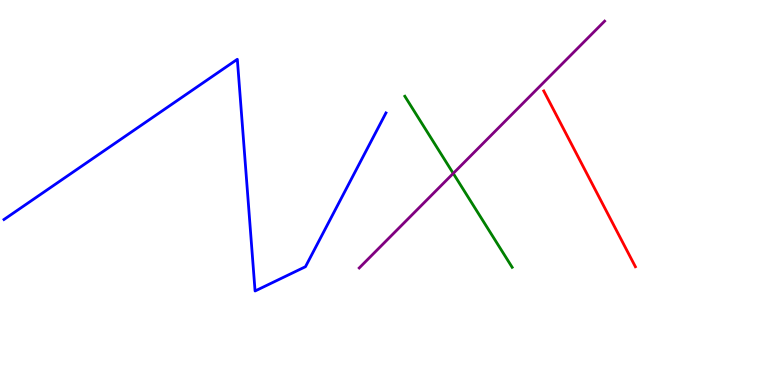[{'lines': ['blue', 'red'], 'intersections': []}, {'lines': ['green', 'red'], 'intersections': []}, {'lines': ['purple', 'red'], 'intersections': []}, {'lines': ['blue', 'green'], 'intersections': []}, {'lines': ['blue', 'purple'], 'intersections': []}, {'lines': ['green', 'purple'], 'intersections': [{'x': 5.85, 'y': 5.5}]}]